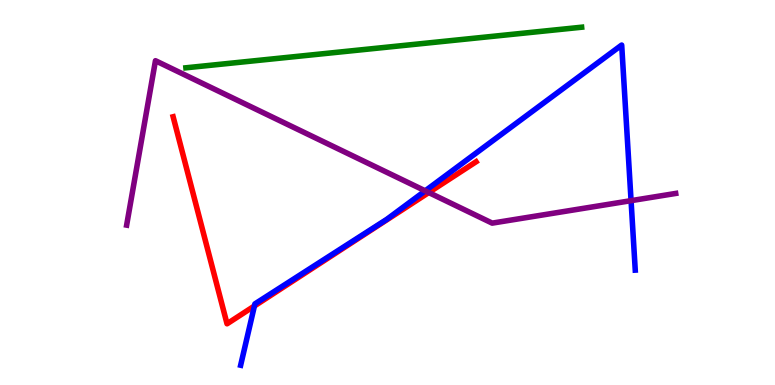[{'lines': ['blue', 'red'], 'intersections': [{'x': 3.28, 'y': 2.05}]}, {'lines': ['green', 'red'], 'intersections': []}, {'lines': ['purple', 'red'], 'intersections': [{'x': 5.53, 'y': 5.0}]}, {'lines': ['blue', 'green'], 'intersections': []}, {'lines': ['blue', 'purple'], 'intersections': [{'x': 5.49, 'y': 5.04}, {'x': 8.14, 'y': 4.79}]}, {'lines': ['green', 'purple'], 'intersections': []}]